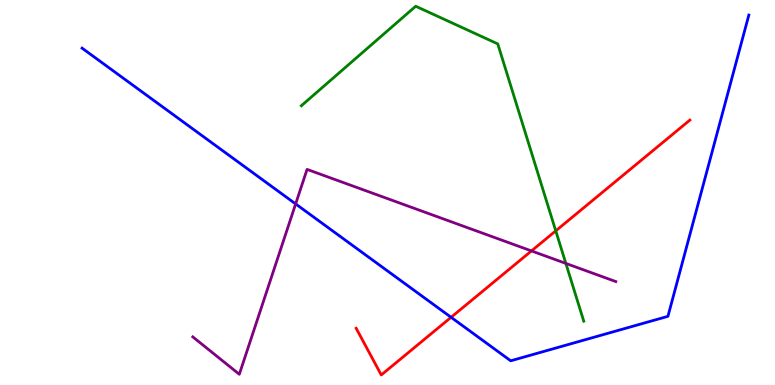[{'lines': ['blue', 'red'], 'intersections': [{'x': 5.82, 'y': 1.76}]}, {'lines': ['green', 'red'], 'intersections': [{'x': 7.17, 'y': 4.0}]}, {'lines': ['purple', 'red'], 'intersections': [{'x': 6.86, 'y': 3.48}]}, {'lines': ['blue', 'green'], 'intersections': []}, {'lines': ['blue', 'purple'], 'intersections': [{'x': 3.81, 'y': 4.7}]}, {'lines': ['green', 'purple'], 'intersections': [{'x': 7.3, 'y': 3.16}]}]